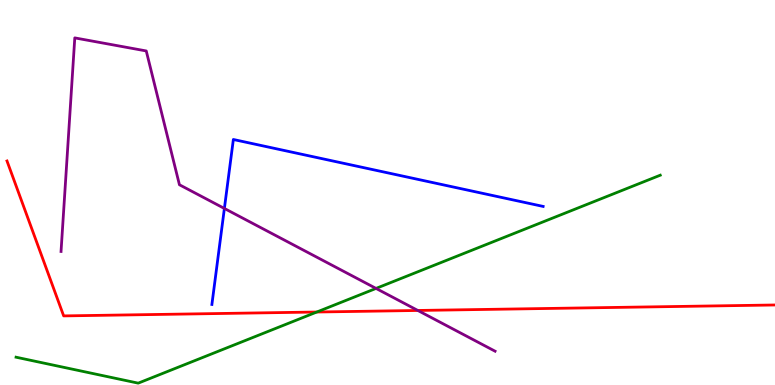[{'lines': ['blue', 'red'], 'intersections': []}, {'lines': ['green', 'red'], 'intersections': [{'x': 4.09, 'y': 1.9}]}, {'lines': ['purple', 'red'], 'intersections': [{'x': 5.39, 'y': 1.94}]}, {'lines': ['blue', 'green'], 'intersections': []}, {'lines': ['blue', 'purple'], 'intersections': [{'x': 2.9, 'y': 4.59}]}, {'lines': ['green', 'purple'], 'intersections': [{'x': 4.85, 'y': 2.51}]}]